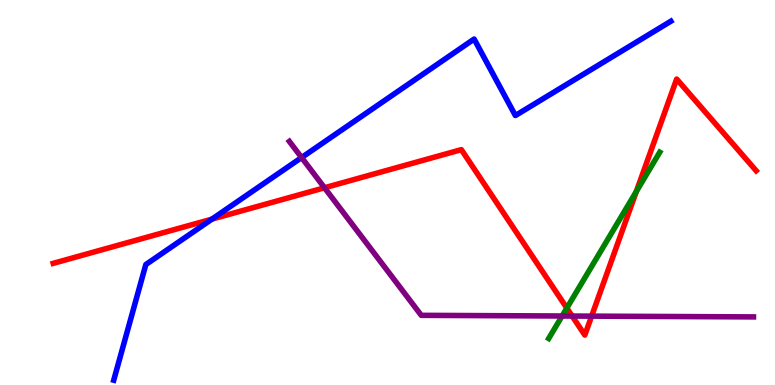[{'lines': ['blue', 'red'], 'intersections': [{'x': 2.73, 'y': 4.31}]}, {'lines': ['green', 'red'], 'intersections': [{'x': 7.31, 'y': 2.0}, {'x': 8.21, 'y': 5.03}]}, {'lines': ['purple', 'red'], 'intersections': [{'x': 4.19, 'y': 5.12}, {'x': 7.38, 'y': 1.79}, {'x': 7.63, 'y': 1.79}]}, {'lines': ['blue', 'green'], 'intersections': []}, {'lines': ['blue', 'purple'], 'intersections': [{'x': 3.89, 'y': 5.91}]}, {'lines': ['green', 'purple'], 'intersections': [{'x': 7.25, 'y': 1.79}]}]